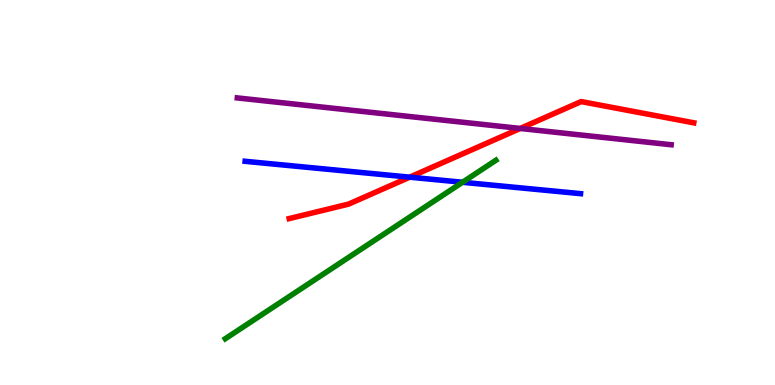[{'lines': ['blue', 'red'], 'intersections': [{'x': 5.29, 'y': 5.4}]}, {'lines': ['green', 'red'], 'intersections': []}, {'lines': ['purple', 'red'], 'intersections': [{'x': 6.71, 'y': 6.66}]}, {'lines': ['blue', 'green'], 'intersections': [{'x': 5.97, 'y': 5.27}]}, {'lines': ['blue', 'purple'], 'intersections': []}, {'lines': ['green', 'purple'], 'intersections': []}]